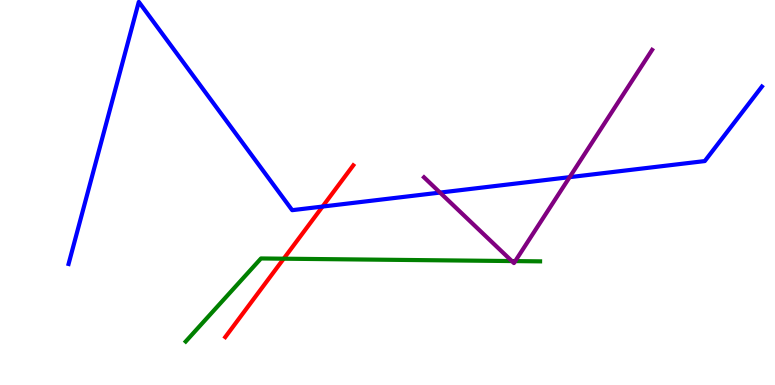[{'lines': ['blue', 'red'], 'intersections': [{'x': 4.16, 'y': 4.63}]}, {'lines': ['green', 'red'], 'intersections': [{'x': 3.66, 'y': 3.28}]}, {'lines': ['purple', 'red'], 'intersections': []}, {'lines': ['blue', 'green'], 'intersections': []}, {'lines': ['blue', 'purple'], 'intersections': [{'x': 5.68, 'y': 5.0}, {'x': 7.35, 'y': 5.4}]}, {'lines': ['green', 'purple'], 'intersections': [{'x': 6.6, 'y': 3.22}, {'x': 6.65, 'y': 3.22}]}]